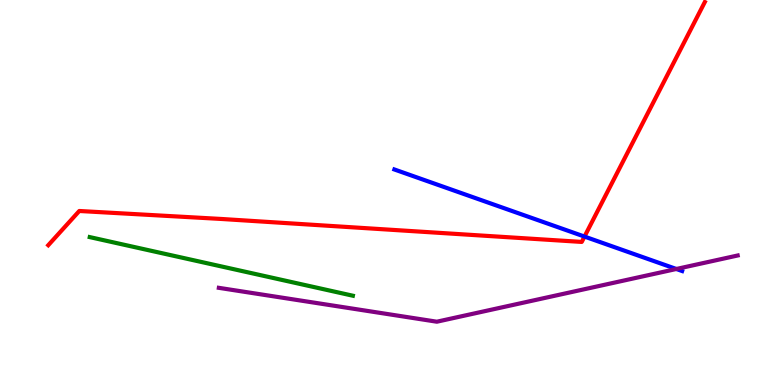[{'lines': ['blue', 'red'], 'intersections': [{'x': 7.54, 'y': 3.86}]}, {'lines': ['green', 'red'], 'intersections': []}, {'lines': ['purple', 'red'], 'intersections': []}, {'lines': ['blue', 'green'], 'intersections': []}, {'lines': ['blue', 'purple'], 'intersections': [{'x': 8.73, 'y': 3.01}]}, {'lines': ['green', 'purple'], 'intersections': []}]